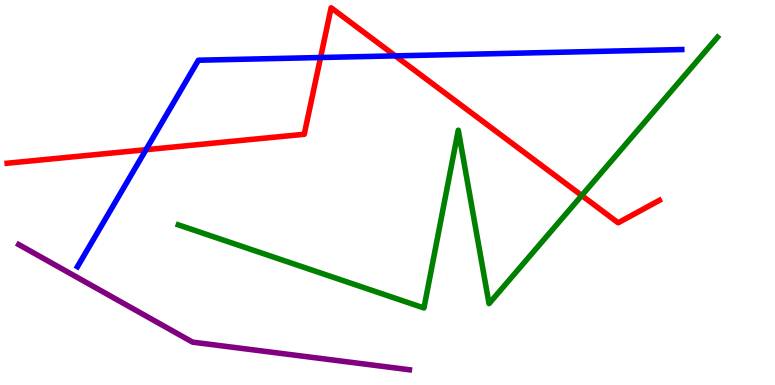[{'lines': ['blue', 'red'], 'intersections': [{'x': 1.88, 'y': 6.11}, {'x': 4.14, 'y': 8.51}, {'x': 5.1, 'y': 8.55}]}, {'lines': ['green', 'red'], 'intersections': [{'x': 7.51, 'y': 4.92}]}, {'lines': ['purple', 'red'], 'intersections': []}, {'lines': ['blue', 'green'], 'intersections': []}, {'lines': ['blue', 'purple'], 'intersections': []}, {'lines': ['green', 'purple'], 'intersections': []}]